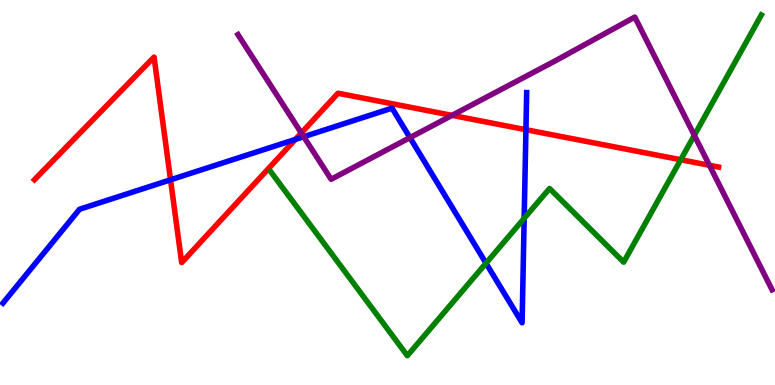[{'lines': ['blue', 'red'], 'intersections': [{'x': 2.2, 'y': 5.33}, {'x': 3.81, 'y': 6.38}, {'x': 6.79, 'y': 6.63}]}, {'lines': ['green', 'red'], 'intersections': [{'x': 8.78, 'y': 5.85}]}, {'lines': ['purple', 'red'], 'intersections': [{'x': 3.89, 'y': 6.55}, {'x': 5.83, 'y': 7.0}, {'x': 9.15, 'y': 5.71}]}, {'lines': ['blue', 'green'], 'intersections': [{'x': 6.27, 'y': 3.16}, {'x': 6.76, 'y': 4.33}]}, {'lines': ['blue', 'purple'], 'intersections': [{'x': 3.92, 'y': 6.45}, {'x': 5.29, 'y': 6.43}]}, {'lines': ['green', 'purple'], 'intersections': [{'x': 8.96, 'y': 6.49}]}]